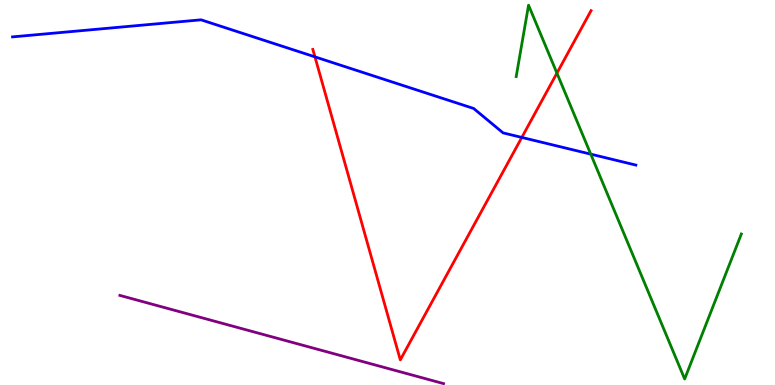[{'lines': ['blue', 'red'], 'intersections': [{'x': 4.06, 'y': 8.52}, {'x': 6.73, 'y': 6.43}]}, {'lines': ['green', 'red'], 'intersections': [{'x': 7.19, 'y': 8.1}]}, {'lines': ['purple', 'red'], 'intersections': []}, {'lines': ['blue', 'green'], 'intersections': [{'x': 7.62, 'y': 6.0}]}, {'lines': ['blue', 'purple'], 'intersections': []}, {'lines': ['green', 'purple'], 'intersections': []}]